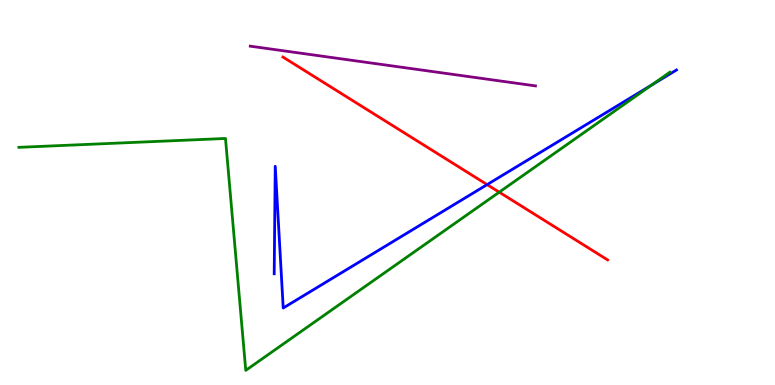[{'lines': ['blue', 'red'], 'intersections': [{'x': 6.29, 'y': 5.2}]}, {'lines': ['green', 'red'], 'intersections': [{'x': 6.44, 'y': 5.01}]}, {'lines': ['purple', 'red'], 'intersections': []}, {'lines': ['blue', 'green'], 'intersections': [{'x': 8.41, 'y': 7.79}]}, {'lines': ['blue', 'purple'], 'intersections': []}, {'lines': ['green', 'purple'], 'intersections': []}]